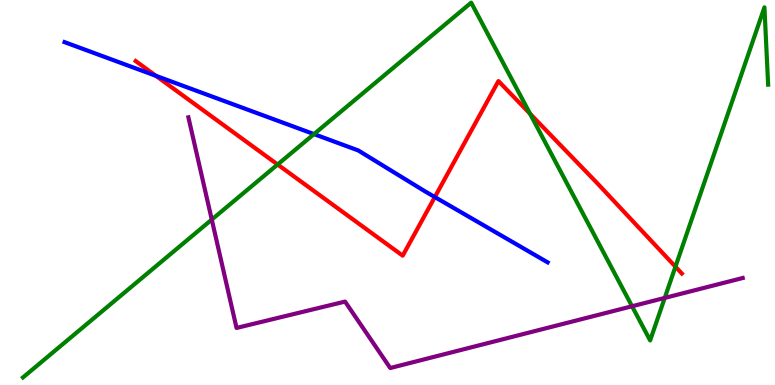[{'lines': ['blue', 'red'], 'intersections': [{'x': 2.01, 'y': 8.03}, {'x': 5.61, 'y': 4.88}]}, {'lines': ['green', 'red'], 'intersections': [{'x': 3.58, 'y': 5.73}, {'x': 6.84, 'y': 7.05}, {'x': 8.72, 'y': 3.07}]}, {'lines': ['purple', 'red'], 'intersections': []}, {'lines': ['blue', 'green'], 'intersections': [{'x': 4.05, 'y': 6.52}]}, {'lines': ['blue', 'purple'], 'intersections': []}, {'lines': ['green', 'purple'], 'intersections': [{'x': 2.73, 'y': 4.3}, {'x': 8.16, 'y': 2.04}, {'x': 8.58, 'y': 2.26}]}]